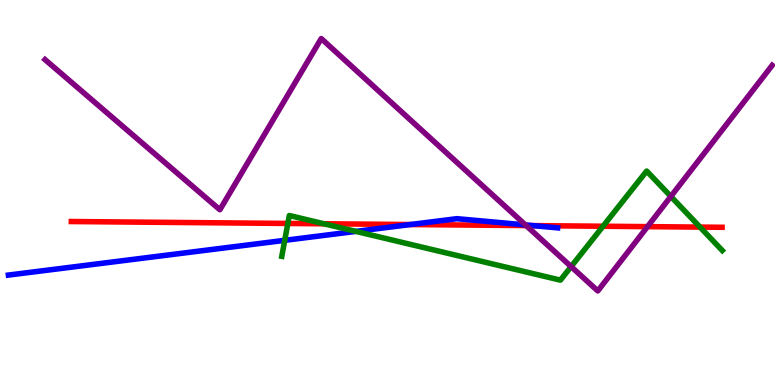[{'lines': ['blue', 'red'], 'intersections': [{'x': 5.3, 'y': 4.17}, {'x': 6.88, 'y': 4.14}]}, {'lines': ['green', 'red'], 'intersections': [{'x': 3.71, 'y': 4.2}, {'x': 4.18, 'y': 4.19}, {'x': 7.78, 'y': 4.12}, {'x': 9.03, 'y': 4.1}]}, {'lines': ['purple', 'red'], 'intersections': [{'x': 6.79, 'y': 4.14}, {'x': 8.35, 'y': 4.11}]}, {'lines': ['blue', 'green'], 'intersections': [{'x': 3.67, 'y': 3.76}, {'x': 4.59, 'y': 3.99}]}, {'lines': ['blue', 'purple'], 'intersections': [{'x': 6.78, 'y': 4.16}]}, {'lines': ['green', 'purple'], 'intersections': [{'x': 7.37, 'y': 3.08}, {'x': 8.66, 'y': 4.9}]}]